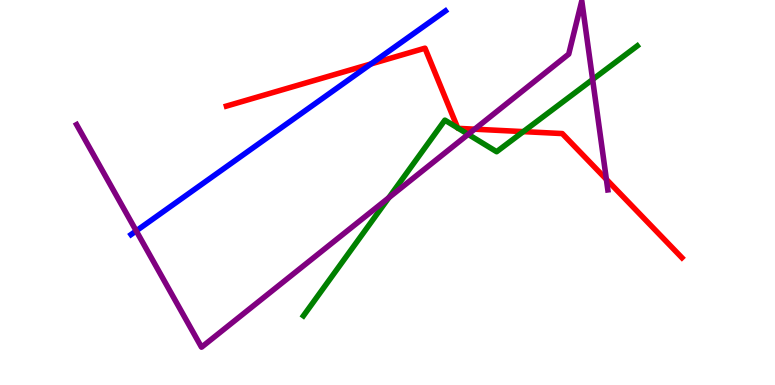[{'lines': ['blue', 'red'], 'intersections': [{'x': 4.79, 'y': 8.34}]}, {'lines': ['green', 'red'], 'intersections': [{'x': 5.91, 'y': 6.68}, {'x': 5.91, 'y': 6.67}, {'x': 6.75, 'y': 6.58}]}, {'lines': ['purple', 'red'], 'intersections': [{'x': 6.12, 'y': 6.64}, {'x': 7.82, 'y': 5.34}]}, {'lines': ['blue', 'green'], 'intersections': []}, {'lines': ['blue', 'purple'], 'intersections': [{'x': 1.76, 'y': 4.0}]}, {'lines': ['green', 'purple'], 'intersections': [{'x': 5.02, 'y': 4.87}, {'x': 6.04, 'y': 6.51}, {'x': 7.65, 'y': 7.94}]}]